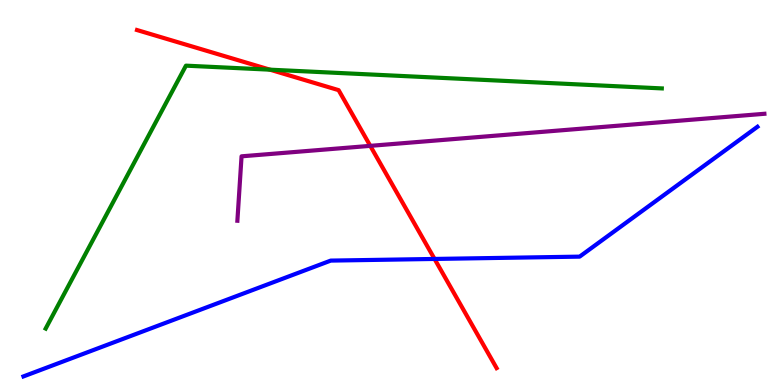[{'lines': ['blue', 'red'], 'intersections': [{'x': 5.61, 'y': 3.27}]}, {'lines': ['green', 'red'], 'intersections': [{'x': 3.48, 'y': 8.19}]}, {'lines': ['purple', 'red'], 'intersections': [{'x': 4.78, 'y': 6.21}]}, {'lines': ['blue', 'green'], 'intersections': []}, {'lines': ['blue', 'purple'], 'intersections': []}, {'lines': ['green', 'purple'], 'intersections': []}]